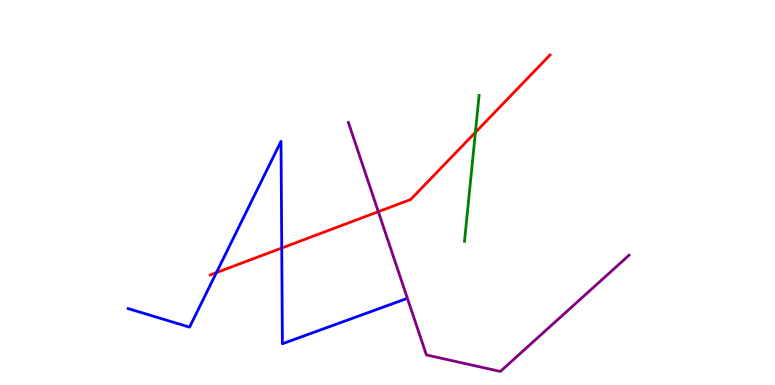[{'lines': ['blue', 'red'], 'intersections': [{'x': 2.79, 'y': 2.92}, {'x': 3.64, 'y': 3.56}]}, {'lines': ['green', 'red'], 'intersections': [{'x': 6.13, 'y': 6.56}]}, {'lines': ['purple', 'red'], 'intersections': [{'x': 4.88, 'y': 4.5}]}, {'lines': ['blue', 'green'], 'intersections': []}, {'lines': ['blue', 'purple'], 'intersections': []}, {'lines': ['green', 'purple'], 'intersections': []}]